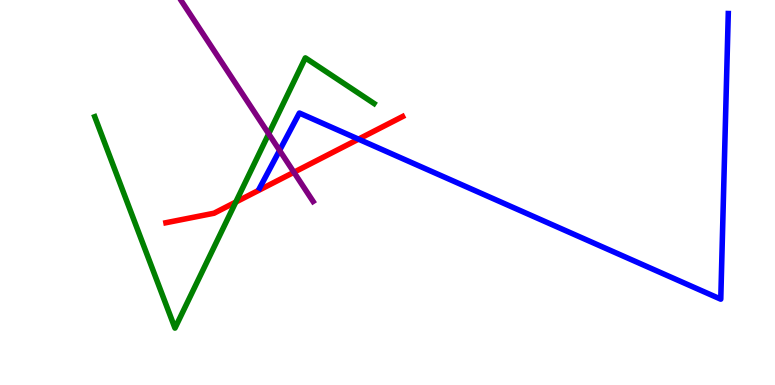[{'lines': ['blue', 'red'], 'intersections': [{'x': 4.63, 'y': 6.39}]}, {'lines': ['green', 'red'], 'intersections': [{'x': 3.04, 'y': 4.75}]}, {'lines': ['purple', 'red'], 'intersections': [{'x': 3.79, 'y': 5.53}]}, {'lines': ['blue', 'green'], 'intersections': []}, {'lines': ['blue', 'purple'], 'intersections': [{'x': 3.61, 'y': 6.09}]}, {'lines': ['green', 'purple'], 'intersections': [{'x': 3.47, 'y': 6.52}]}]